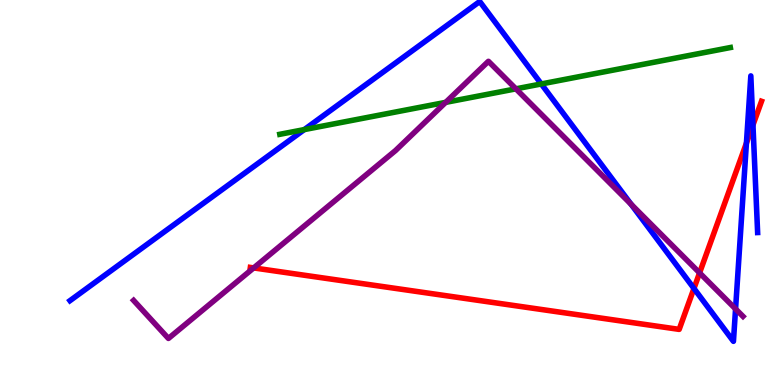[{'lines': ['blue', 'red'], 'intersections': [{'x': 8.95, 'y': 2.51}, {'x': 9.63, 'y': 6.28}, {'x': 9.72, 'y': 6.75}]}, {'lines': ['green', 'red'], 'intersections': []}, {'lines': ['purple', 'red'], 'intersections': [{'x': 3.27, 'y': 3.04}, {'x': 9.03, 'y': 2.91}]}, {'lines': ['blue', 'green'], 'intersections': [{'x': 3.93, 'y': 6.63}, {'x': 6.98, 'y': 7.82}]}, {'lines': ['blue', 'purple'], 'intersections': [{'x': 8.14, 'y': 4.69}, {'x': 9.49, 'y': 1.98}]}, {'lines': ['green', 'purple'], 'intersections': [{'x': 5.75, 'y': 7.34}, {'x': 6.66, 'y': 7.69}]}]